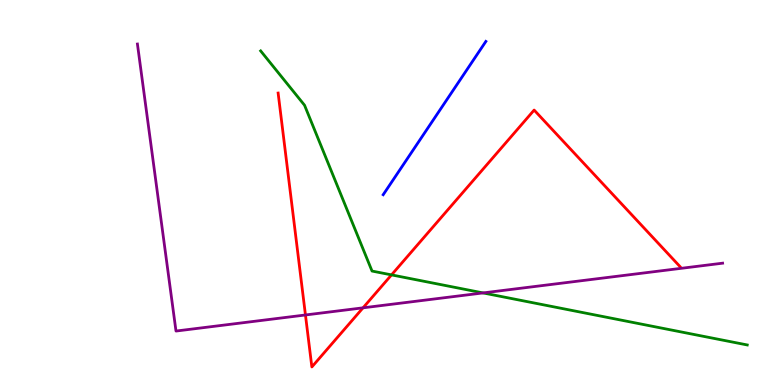[{'lines': ['blue', 'red'], 'intersections': []}, {'lines': ['green', 'red'], 'intersections': [{'x': 5.05, 'y': 2.86}]}, {'lines': ['purple', 'red'], 'intersections': [{'x': 3.94, 'y': 1.82}, {'x': 4.68, 'y': 2.0}]}, {'lines': ['blue', 'green'], 'intersections': []}, {'lines': ['blue', 'purple'], 'intersections': []}, {'lines': ['green', 'purple'], 'intersections': [{'x': 6.23, 'y': 2.39}]}]